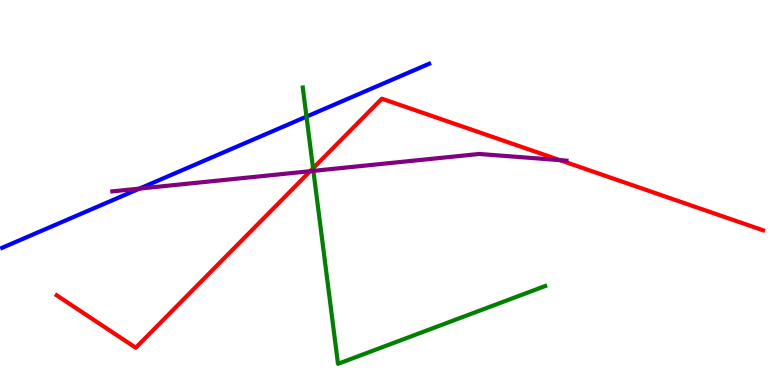[{'lines': ['blue', 'red'], 'intersections': []}, {'lines': ['green', 'red'], 'intersections': [{'x': 4.04, 'y': 5.63}]}, {'lines': ['purple', 'red'], 'intersections': [{'x': 4.0, 'y': 5.55}, {'x': 7.22, 'y': 5.84}]}, {'lines': ['blue', 'green'], 'intersections': [{'x': 3.95, 'y': 6.97}]}, {'lines': ['blue', 'purple'], 'intersections': [{'x': 1.8, 'y': 5.1}]}, {'lines': ['green', 'purple'], 'intersections': [{'x': 4.04, 'y': 5.56}]}]